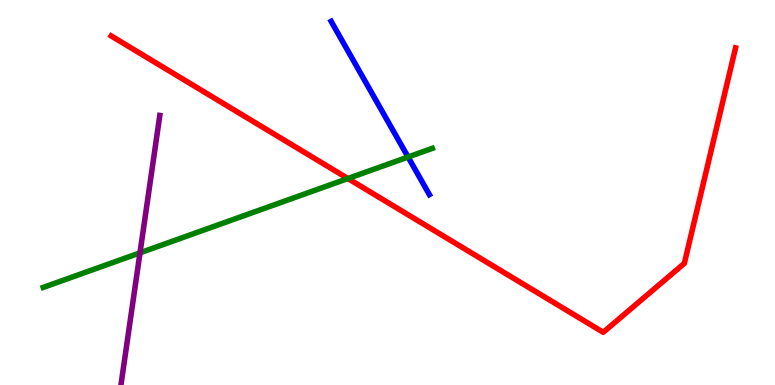[{'lines': ['blue', 'red'], 'intersections': []}, {'lines': ['green', 'red'], 'intersections': [{'x': 4.49, 'y': 5.36}]}, {'lines': ['purple', 'red'], 'intersections': []}, {'lines': ['blue', 'green'], 'intersections': [{'x': 5.27, 'y': 5.92}]}, {'lines': ['blue', 'purple'], 'intersections': []}, {'lines': ['green', 'purple'], 'intersections': [{'x': 1.81, 'y': 3.43}]}]